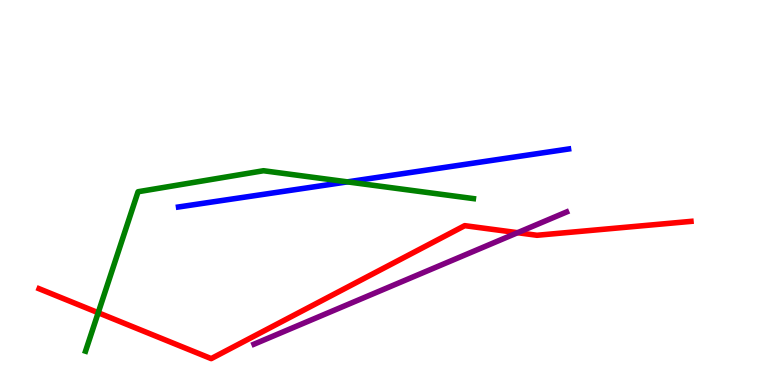[{'lines': ['blue', 'red'], 'intersections': []}, {'lines': ['green', 'red'], 'intersections': [{'x': 1.27, 'y': 1.88}]}, {'lines': ['purple', 'red'], 'intersections': [{'x': 6.68, 'y': 3.96}]}, {'lines': ['blue', 'green'], 'intersections': [{'x': 4.48, 'y': 5.28}]}, {'lines': ['blue', 'purple'], 'intersections': []}, {'lines': ['green', 'purple'], 'intersections': []}]